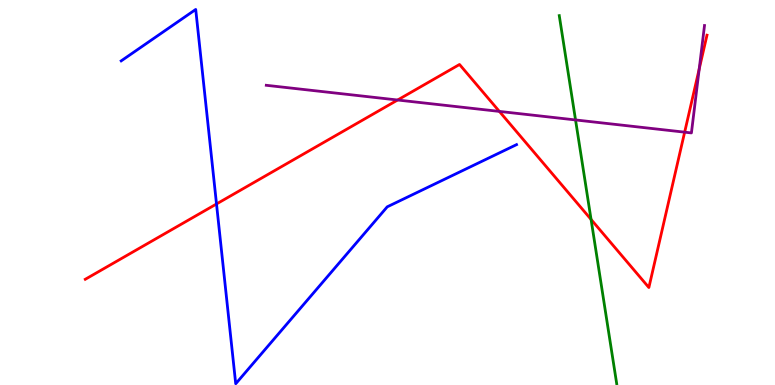[{'lines': ['blue', 'red'], 'intersections': [{'x': 2.79, 'y': 4.7}]}, {'lines': ['green', 'red'], 'intersections': [{'x': 7.63, 'y': 4.3}]}, {'lines': ['purple', 'red'], 'intersections': [{'x': 5.13, 'y': 7.4}, {'x': 6.44, 'y': 7.11}, {'x': 8.83, 'y': 6.57}, {'x': 9.02, 'y': 8.21}]}, {'lines': ['blue', 'green'], 'intersections': []}, {'lines': ['blue', 'purple'], 'intersections': []}, {'lines': ['green', 'purple'], 'intersections': [{'x': 7.43, 'y': 6.88}]}]